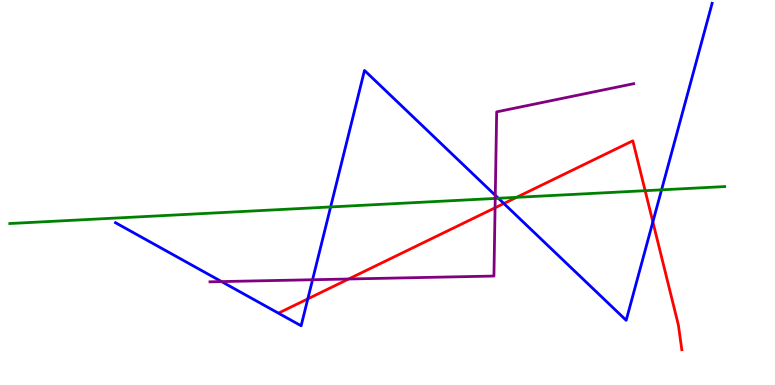[{'lines': ['blue', 'red'], 'intersections': [{'x': 3.97, 'y': 2.24}, {'x': 6.5, 'y': 4.71}, {'x': 8.42, 'y': 4.24}]}, {'lines': ['green', 'red'], 'intersections': [{'x': 6.67, 'y': 4.87}, {'x': 8.32, 'y': 5.05}]}, {'lines': ['purple', 'red'], 'intersections': [{'x': 4.5, 'y': 2.75}, {'x': 6.39, 'y': 4.6}]}, {'lines': ['blue', 'green'], 'intersections': [{'x': 4.27, 'y': 4.62}, {'x': 6.43, 'y': 4.85}, {'x': 8.54, 'y': 5.07}]}, {'lines': ['blue', 'purple'], 'intersections': [{'x': 2.86, 'y': 2.69}, {'x': 4.03, 'y': 2.73}, {'x': 6.39, 'y': 4.93}]}, {'lines': ['green', 'purple'], 'intersections': [{'x': 6.39, 'y': 4.85}]}]